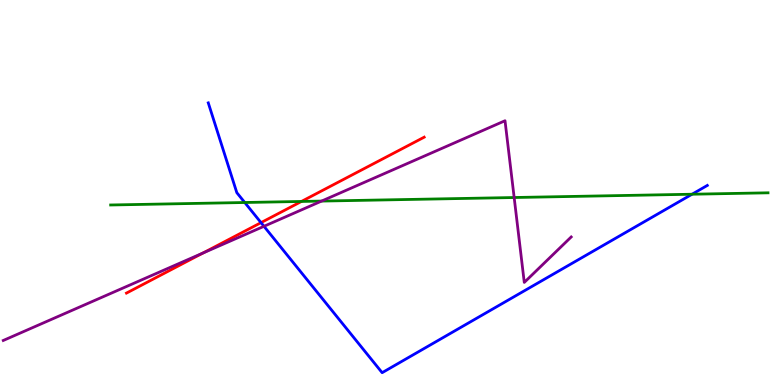[{'lines': ['blue', 'red'], 'intersections': [{'x': 3.37, 'y': 4.22}]}, {'lines': ['green', 'red'], 'intersections': [{'x': 3.89, 'y': 4.77}]}, {'lines': ['purple', 'red'], 'intersections': [{'x': 2.62, 'y': 3.43}]}, {'lines': ['blue', 'green'], 'intersections': [{'x': 3.16, 'y': 4.74}, {'x': 8.93, 'y': 4.96}]}, {'lines': ['blue', 'purple'], 'intersections': [{'x': 3.41, 'y': 4.12}]}, {'lines': ['green', 'purple'], 'intersections': [{'x': 4.15, 'y': 4.78}, {'x': 6.63, 'y': 4.87}]}]